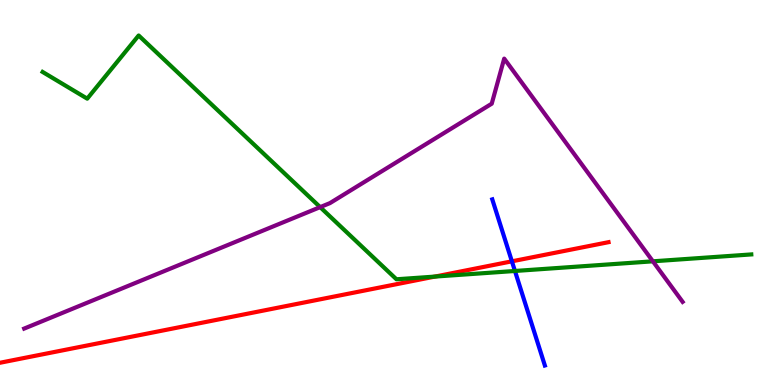[{'lines': ['blue', 'red'], 'intersections': [{'x': 6.61, 'y': 3.21}]}, {'lines': ['green', 'red'], 'intersections': [{'x': 5.61, 'y': 2.82}]}, {'lines': ['purple', 'red'], 'intersections': []}, {'lines': ['blue', 'green'], 'intersections': [{'x': 6.64, 'y': 2.96}]}, {'lines': ['blue', 'purple'], 'intersections': []}, {'lines': ['green', 'purple'], 'intersections': [{'x': 4.13, 'y': 4.62}, {'x': 8.42, 'y': 3.21}]}]